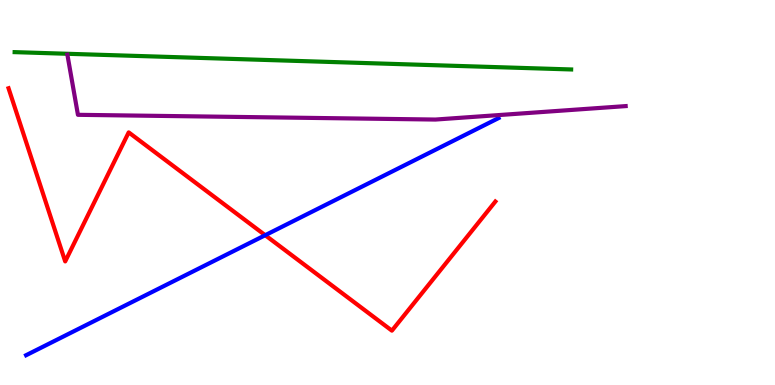[{'lines': ['blue', 'red'], 'intersections': [{'x': 3.42, 'y': 3.89}]}, {'lines': ['green', 'red'], 'intersections': []}, {'lines': ['purple', 'red'], 'intersections': []}, {'lines': ['blue', 'green'], 'intersections': []}, {'lines': ['blue', 'purple'], 'intersections': []}, {'lines': ['green', 'purple'], 'intersections': []}]